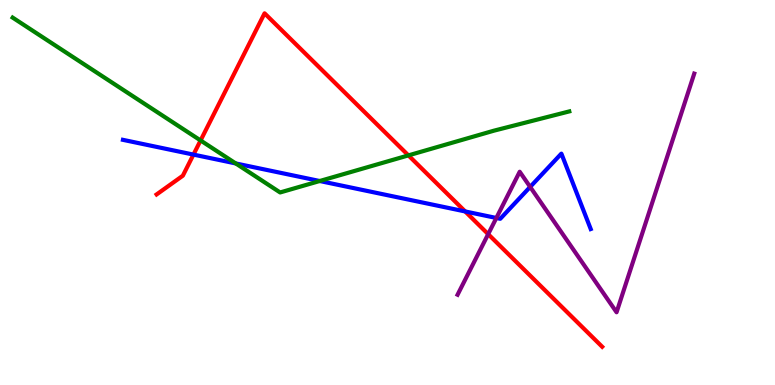[{'lines': ['blue', 'red'], 'intersections': [{'x': 2.5, 'y': 5.98}, {'x': 6.0, 'y': 4.51}]}, {'lines': ['green', 'red'], 'intersections': [{'x': 2.59, 'y': 6.35}, {'x': 5.27, 'y': 5.96}]}, {'lines': ['purple', 'red'], 'intersections': [{'x': 6.3, 'y': 3.92}]}, {'lines': ['blue', 'green'], 'intersections': [{'x': 3.04, 'y': 5.75}, {'x': 4.13, 'y': 5.3}]}, {'lines': ['blue', 'purple'], 'intersections': [{'x': 6.4, 'y': 4.34}, {'x': 6.84, 'y': 5.15}]}, {'lines': ['green', 'purple'], 'intersections': []}]